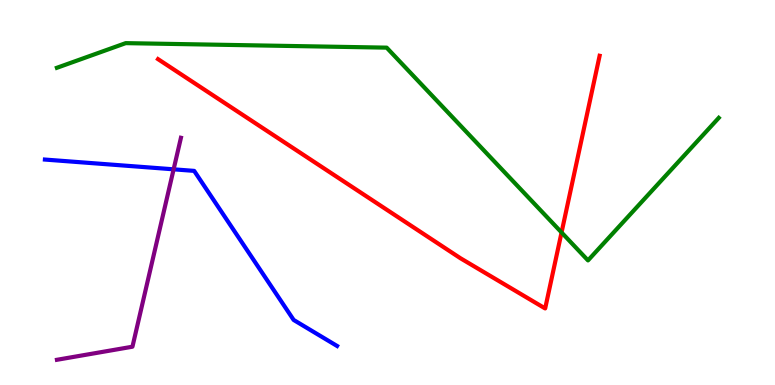[{'lines': ['blue', 'red'], 'intersections': []}, {'lines': ['green', 'red'], 'intersections': [{'x': 7.25, 'y': 3.96}]}, {'lines': ['purple', 'red'], 'intersections': []}, {'lines': ['blue', 'green'], 'intersections': []}, {'lines': ['blue', 'purple'], 'intersections': [{'x': 2.24, 'y': 5.6}]}, {'lines': ['green', 'purple'], 'intersections': []}]